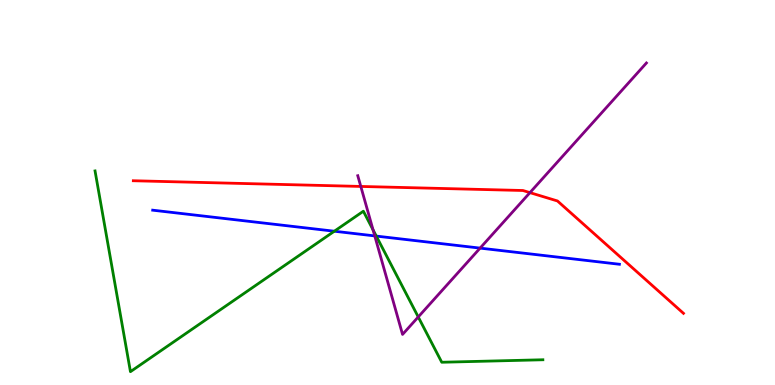[{'lines': ['blue', 'red'], 'intersections': []}, {'lines': ['green', 'red'], 'intersections': []}, {'lines': ['purple', 'red'], 'intersections': [{'x': 4.66, 'y': 5.16}, {'x': 6.84, 'y': 5.0}]}, {'lines': ['blue', 'green'], 'intersections': [{'x': 4.31, 'y': 3.99}, {'x': 4.86, 'y': 3.87}]}, {'lines': ['blue', 'purple'], 'intersections': [{'x': 4.84, 'y': 3.87}, {'x': 6.19, 'y': 3.56}]}, {'lines': ['green', 'purple'], 'intersections': [{'x': 4.81, 'y': 4.03}, {'x': 5.4, 'y': 1.77}]}]